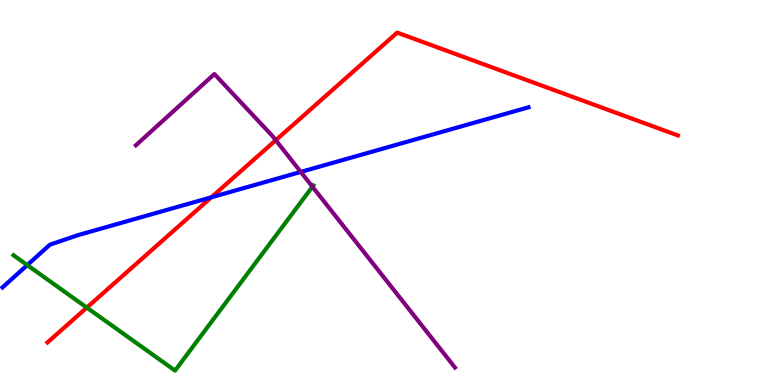[{'lines': ['blue', 'red'], 'intersections': [{'x': 2.73, 'y': 4.88}]}, {'lines': ['green', 'red'], 'intersections': [{'x': 1.12, 'y': 2.01}]}, {'lines': ['purple', 'red'], 'intersections': [{'x': 3.56, 'y': 6.36}]}, {'lines': ['blue', 'green'], 'intersections': [{'x': 0.352, 'y': 3.11}]}, {'lines': ['blue', 'purple'], 'intersections': [{'x': 3.88, 'y': 5.53}]}, {'lines': ['green', 'purple'], 'intersections': [{'x': 4.03, 'y': 5.15}]}]